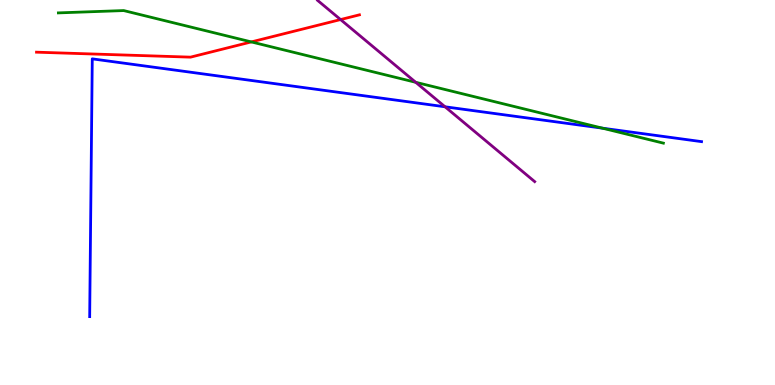[{'lines': ['blue', 'red'], 'intersections': []}, {'lines': ['green', 'red'], 'intersections': [{'x': 3.24, 'y': 8.91}]}, {'lines': ['purple', 'red'], 'intersections': [{'x': 4.39, 'y': 9.49}]}, {'lines': ['blue', 'green'], 'intersections': [{'x': 7.77, 'y': 6.67}]}, {'lines': ['blue', 'purple'], 'intersections': [{'x': 5.74, 'y': 7.23}]}, {'lines': ['green', 'purple'], 'intersections': [{'x': 5.36, 'y': 7.86}]}]